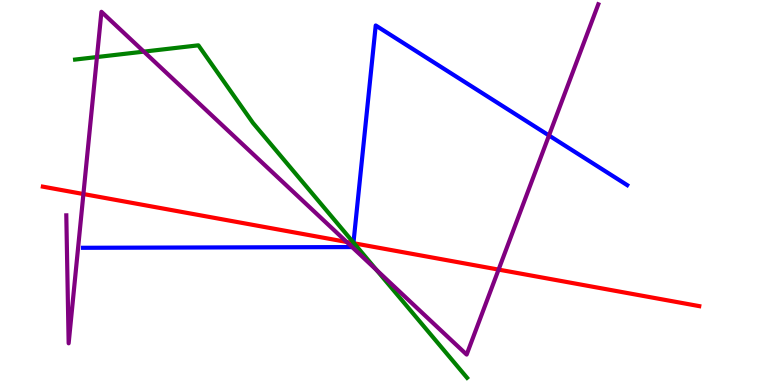[{'lines': ['blue', 'red'], 'intersections': [{'x': 4.56, 'y': 3.68}]}, {'lines': ['green', 'red'], 'intersections': [{'x': 4.57, 'y': 3.68}]}, {'lines': ['purple', 'red'], 'intersections': [{'x': 1.08, 'y': 4.96}, {'x': 4.47, 'y': 3.72}, {'x': 6.43, 'y': 3.0}]}, {'lines': ['blue', 'green'], 'intersections': [{'x': 4.56, 'y': 3.7}]}, {'lines': ['blue', 'purple'], 'intersections': [{'x': 4.54, 'y': 3.58}, {'x': 7.08, 'y': 6.48}]}, {'lines': ['green', 'purple'], 'intersections': [{'x': 1.25, 'y': 8.52}, {'x': 1.86, 'y': 8.66}, {'x': 4.86, 'y': 2.99}]}]